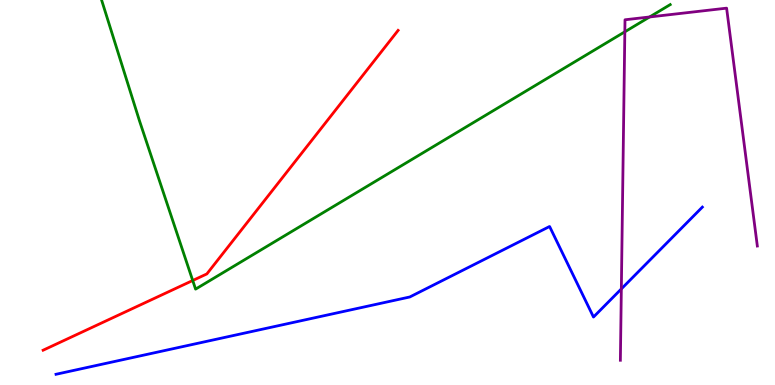[{'lines': ['blue', 'red'], 'intersections': []}, {'lines': ['green', 'red'], 'intersections': [{'x': 2.49, 'y': 2.71}]}, {'lines': ['purple', 'red'], 'intersections': []}, {'lines': ['blue', 'green'], 'intersections': []}, {'lines': ['blue', 'purple'], 'intersections': [{'x': 8.02, 'y': 2.5}]}, {'lines': ['green', 'purple'], 'intersections': [{'x': 8.06, 'y': 9.17}, {'x': 8.38, 'y': 9.56}]}]